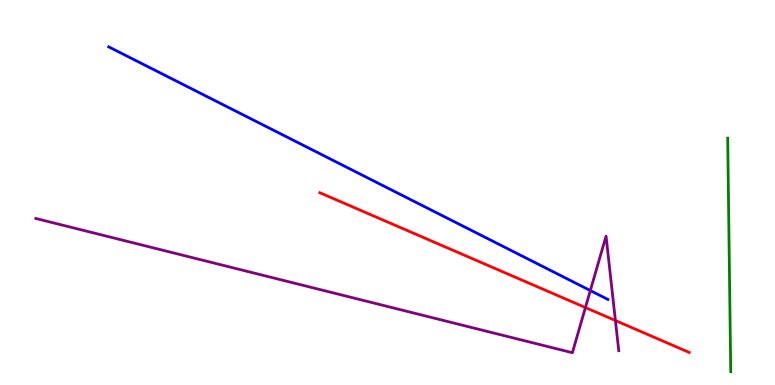[{'lines': ['blue', 'red'], 'intersections': []}, {'lines': ['green', 'red'], 'intersections': []}, {'lines': ['purple', 'red'], 'intersections': [{'x': 7.55, 'y': 2.01}, {'x': 7.94, 'y': 1.67}]}, {'lines': ['blue', 'green'], 'intersections': []}, {'lines': ['blue', 'purple'], 'intersections': [{'x': 7.62, 'y': 2.45}]}, {'lines': ['green', 'purple'], 'intersections': []}]